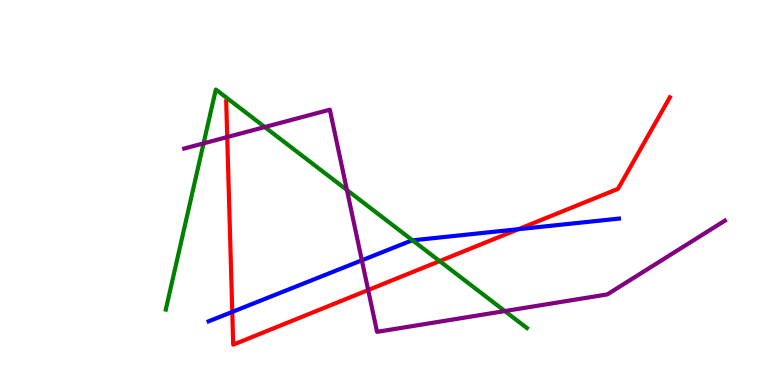[{'lines': ['blue', 'red'], 'intersections': [{'x': 3.0, 'y': 1.9}, {'x': 6.69, 'y': 4.05}]}, {'lines': ['green', 'red'], 'intersections': [{'x': 5.67, 'y': 3.22}]}, {'lines': ['purple', 'red'], 'intersections': [{'x': 2.93, 'y': 6.44}, {'x': 4.75, 'y': 2.47}]}, {'lines': ['blue', 'green'], 'intersections': [{'x': 5.32, 'y': 3.76}]}, {'lines': ['blue', 'purple'], 'intersections': [{'x': 4.67, 'y': 3.24}]}, {'lines': ['green', 'purple'], 'intersections': [{'x': 2.63, 'y': 6.28}, {'x': 3.42, 'y': 6.7}, {'x': 4.48, 'y': 5.06}, {'x': 6.51, 'y': 1.92}]}]